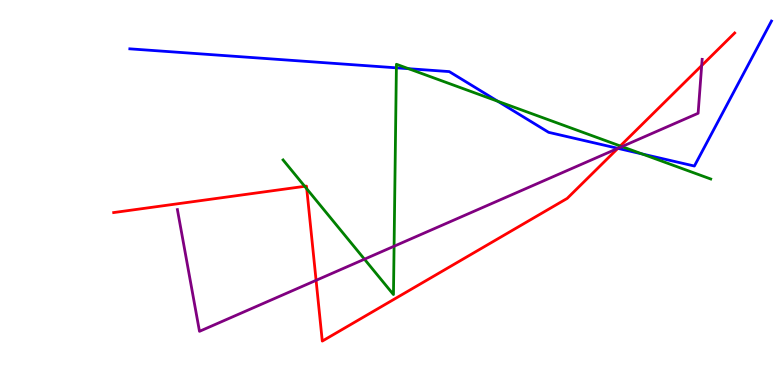[{'lines': ['blue', 'red'], 'intersections': [{'x': 7.97, 'y': 6.15}]}, {'lines': ['green', 'red'], 'intersections': [{'x': 3.93, 'y': 5.16}, {'x': 3.96, 'y': 5.1}, {'x': 8.0, 'y': 6.21}]}, {'lines': ['purple', 'red'], 'intersections': [{'x': 4.08, 'y': 2.72}, {'x': 7.97, 'y': 6.15}, {'x': 9.05, 'y': 8.3}]}, {'lines': ['blue', 'green'], 'intersections': [{'x': 5.11, 'y': 8.24}, {'x': 5.27, 'y': 8.22}, {'x': 6.42, 'y': 7.37}, {'x': 8.29, 'y': 6.0}]}, {'lines': ['blue', 'purple'], 'intersections': [{'x': 7.97, 'y': 6.15}]}, {'lines': ['green', 'purple'], 'intersections': [{'x': 4.7, 'y': 3.27}, {'x': 5.08, 'y': 3.6}, {'x': 8.03, 'y': 6.19}]}]